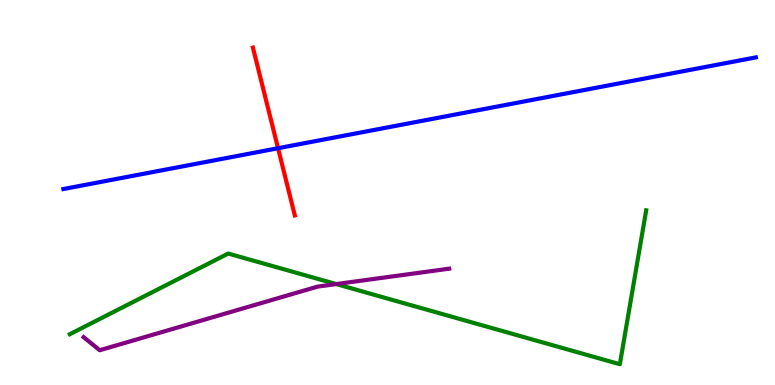[{'lines': ['blue', 'red'], 'intersections': [{'x': 3.59, 'y': 6.15}]}, {'lines': ['green', 'red'], 'intersections': []}, {'lines': ['purple', 'red'], 'intersections': []}, {'lines': ['blue', 'green'], 'intersections': []}, {'lines': ['blue', 'purple'], 'intersections': []}, {'lines': ['green', 'purple'], 'intersections': [{'x': 4.34, 'y': 2.62}]}]